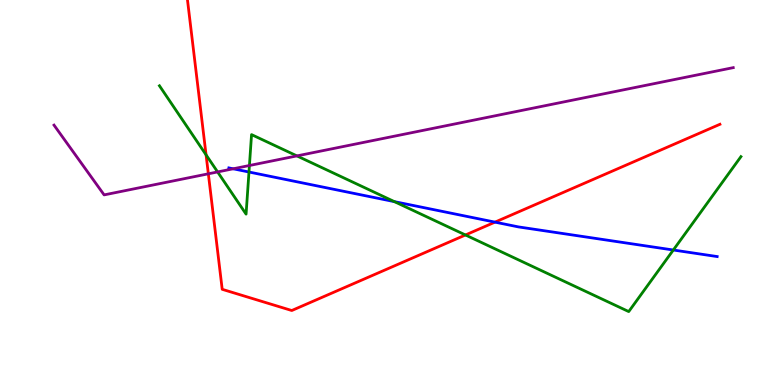[{'lines': ['blue', 'red'], 'intersections': [{'x': 6.39, 'y': 4.23}]}, {'lines': ['green', 'red'], 'intersections': [{'x': 2.66, 'y': 5.98}, {'x': 6.01, 'y': 3.9}]}, {'lines': ['purple', 'red'], 'intersections': [{'x': 2.69, 'y': 5.49}]}, {'lines': ['blue', 'green'], 'intersections': [{'x': 3.21, 'y': 5.53}, {'x': 5.09, 'y': 4.76}, {'x': 8.69, 'y': 3.51}]}, {'lines': ['blue', 'purple'], 'intersections': [{'x': 3.01, 'y': 5.62}]}, {'lines': ['green', 'purple'], 'intersections': [{'x': 2.81, 'y': 5.53}, {'x': 3.22, 'y': 5.7}, {'x': 3.83, 'y': 5.95}]}]